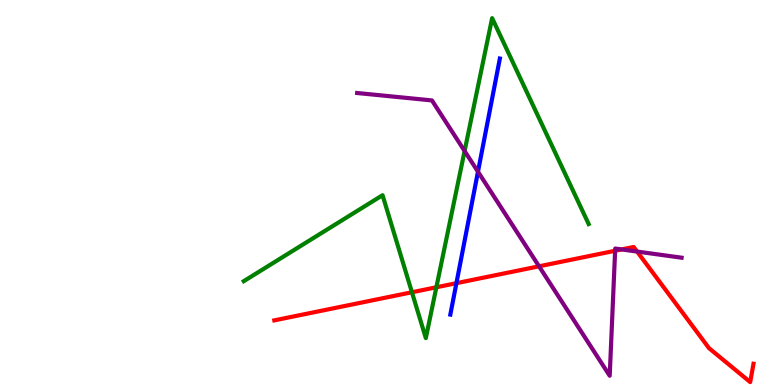[{'lines': ['blue', 'red'], 'intersections': [{'x': 5.89, 'y': 2.64}]}, {'lines': ['green', 'red'], 'intersections': [{'x': 5.32, 'y': 2.41}, {'x': 5.63, 'y': 2.54}]}, {'lines': ['purple', 'red'], 'intersections': [{'x': 6.96, 'y': 3.08}, {'x': 7.94, 'y': 3.49}, {'x': 8.02, 'y': 3.52}, {'x': 8.22, 'y': 3.47}]}, {'lines': ['blue', 'green'], 'intersections': []}, {'lines': ['blue', 'purple'], 'intersections': [{'x': 6.17, 'y': 5.54}]}, {'lines': ['green', 'purple'], 'intersections': [{'x': 5.99, 'y': 6.08}]}]